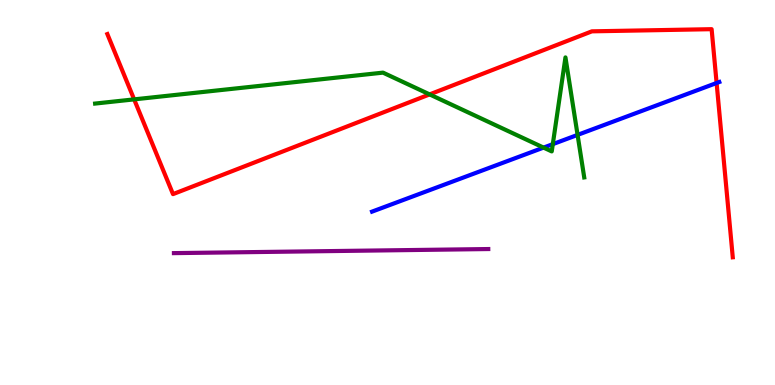[{'lines': ['blue', 'red'], 'intersections': [{'x': 9.25, 'y': 7.84}]}, {'lines': ['green', 'red'], 'intersections': [{'x': 1.73, 'y': 7.42}, {'x': 5.54, 'y': 7.55}]}, {'lines': ['purple', 'red'], 'intersections': []}, {'lines': ['blue', 'green'], 'intersections': [{'x': 7.01, 'y': 6.17}, {'x': 7.13, 'y': 6.26}, {'x': 7.45, 'y': 6.5}]}, {'lines': ['blue', 'purple'], 'intersections': []}, {'lines': ['green', 'purple'], 'intersections': []}]